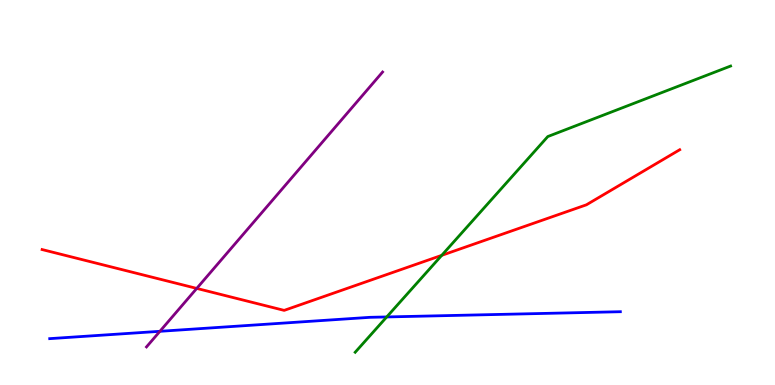[{'lines': ['blue', 'red'], 'intersections': []}, {'lines': ['green', 'red'], 'intersections': [{'x': 5.7, 'y': 3.37}]}, {'lines': ['purple', 'red'], 'intersections': [{'x': 2.54, 'y': 2.51}]}, {'lines': ['blue', 'green'], 'intersections': [{'x': 4.99, 'y': 1.77}]}, {'lines': ['blue', 'purple'], 'intersections': [{'x': 2.06, 'y': 1.39}]}, {'lines': ['green', 'purple'], 'intersections': []}]